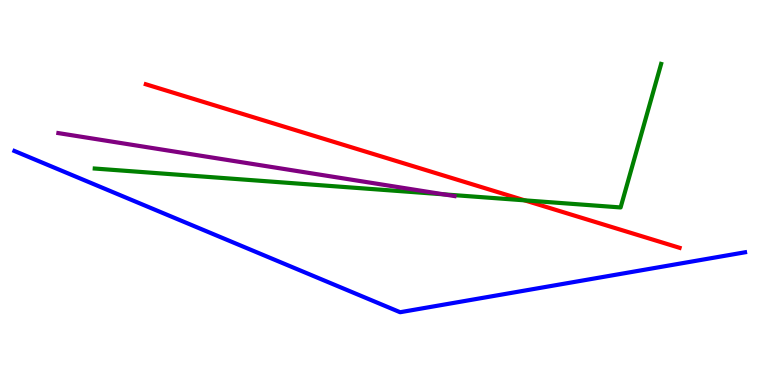[{'lines': ['blue', 'red'], 'intersections': []}, {'lines': ['green', 'red'], 'intersections': [{'x': 6.77, 'y': 4.8}]}, {'lines': ['purple', 'red'], 'intersections': []}, {'lines': ['blue', 'green'], 'intersections': []}, {'lines': ['blue', 'purple'], 'intersections': []}, {'lines': ['green', 'purple'], 'intersections': [{'x': 5.73, 'y': 4.95}]}]